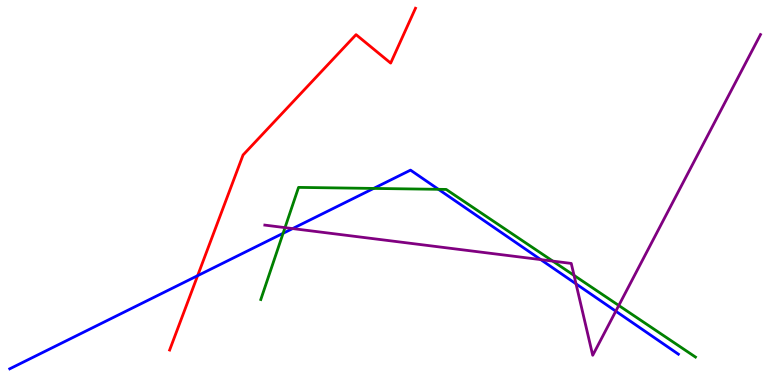[{'lines': ['blue', 'red'], 'intersections': [{'x': 2.55, 'y': 2.84}]}, {'lines': ['green', 'red'], 'intersections': []}, {'lines': ['purple', 'red'], 'intersections': []}, {'lines': ['blue', 'green'], 'intersections': [{'x': 3.65, 'y': 3.94}, {'x': 4.82, 'y': 5.11}, {'x': 5.66, 'y': 5.08}]}, {'lines': ['blue', 'purple'], 'intersections': [{'x': 3.78, 'y': 4.06}, {'x': 6.98, 'y': 3.26}, {'x': 7.43, 'y': 2.63}, {'x': 7.95, 'y': 1.92}]}, {'lines': ['green', 'purple'], 'intersections': [{'x': 3.68, 'y': 4.09}, {'x': 7.13, 'y': 3.22}, {'x': 7.41, 'y': 2.85}, {'x': 7.98, 'y': 2.07}]}]